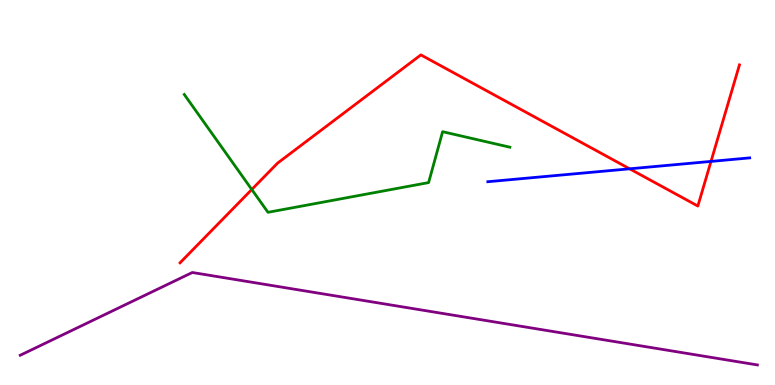[{'lines': ['blue', 'red'], 'intersections': [{'x': 8.12, 'y': 5.62}, {'x': 9.17, 'y': 5.81}]}, {'lines': ['green', 'red'], 'intersections': [{'x': 3.25, 'y': 5.08}]}, {'lines': ['purple', 'red'], 'intersections': []}, {'lines': ['blue', 'green'], 'intersections': []}, {'lines': ['blue', 'purple'], 'intersections': []}, {'lines': ['green', 'purple'], 'intersections': []}]